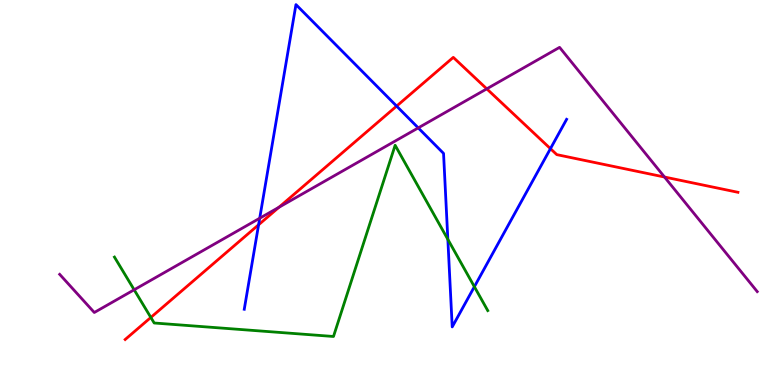[{'lines': ['blue', 'red'], 'intersections': [{'x': 3.34, 'y': 4.16}, {'x': 5.12, 'y': 7.24}, {'x': 7.1, 'y': 6.14}]}, {'lines': ['green', 'red'], 'intersections': [{'x': 1.95, 'y': 1.75}]}, {'lines': ['purple', 'red'], 'intersections': [{'x': 3.6, 'y': 4.62}, {'x': 6.28, 'y': 7.69}, {'x': 8.57, 'y': 5.4}]}, {'lines': ['blue', 'green'], 'intersections': [{'x': 5.78, 'y': 3.78}, {'x': 6.12, 'y': 2.55}]}, {'lines': ['blue', 'purple'], 'intersections': [{'x': 3.35, 'y': 4.33}, {'x': 5.4, 'y': 6.68}]}, {'lines': ['green', 'purple'], 'intersections': [{'x': 1.73, 'y': 2.47}]}]